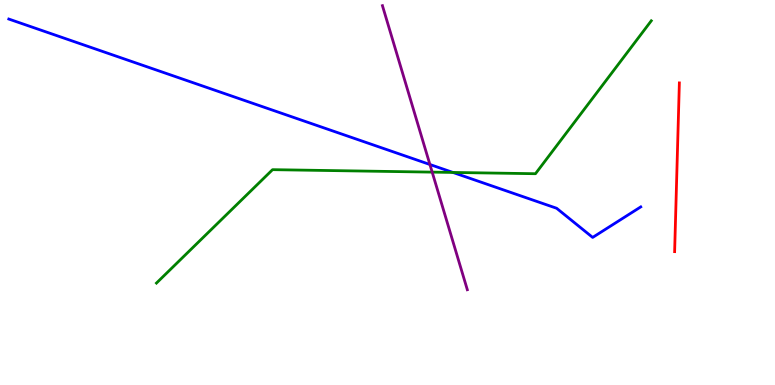[{'lines': ['blue', 'red'], 'intersections': []}, {'lines': ['green', 'red'], 'intersections': []}, {'lines': ['purple', 'red'], 'intersections': []}, {'lines': ['blue', 'green'], 'intersections': [{'x': 5.84, 'y': 5.52}]}, {'lines': ['blue', 'purple'], 'intersections': [{'x': 5.55, 'y': 5.73}]}, {'lines': ['green', 'purple'], 'intersections': [{'x': 5.58, 'y': 5.53}]}]